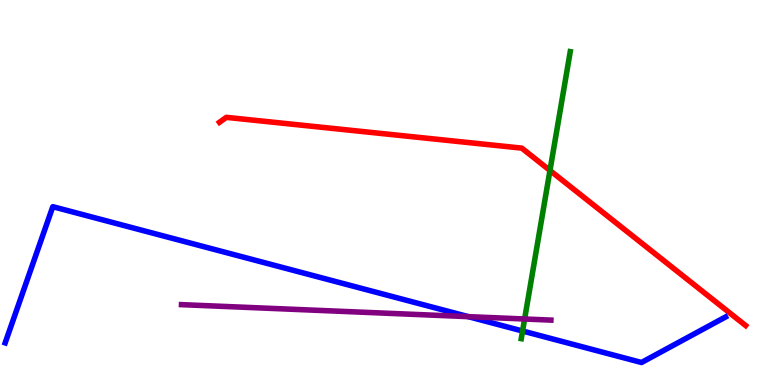[{'lines': ['blue', 'red'], 'intersections': []}, {'lines': ['green', 'red'], 'intersections': [{'x': 7.1, 'y': 5.57}]}, {'lines': ['purple', 'red'], 'intersections': []}, {'lines': ['blue', 'green'], 'intersections': [{'x': 6.74, 'y': 1.4}]}, {'lines': ['blue', 'purple'], 'intersections': [{'x': 6.04, 'y': 1.78}]}, {'lines': ['green', 'purple'], 'intersections': [{'x': 6.77, 'y': 1.71}]}]